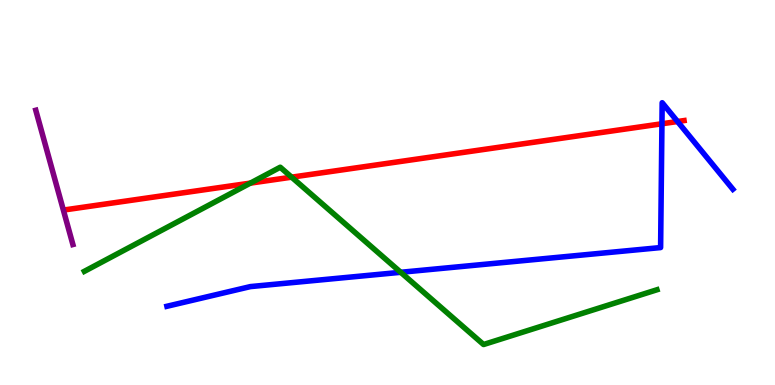[{'lines': ['blue', 'red'], 'intersections': [{'x': 8.54, 'y': 6.79}, {'x': 8.74, 'y': 6.84}]}, {'lines': ['green', 'red'], 'intersections': [{'x': 3.23, 'y': 5.24}, {'x': 3.76, 'y': 5.4}]}, {'lines': ['purple', 'red'], 'intersections': []}, {'lines': ['blue', 'green'], 'intersections': [{'x': 5.17, 'y': 2.93}]}, {'lines': ['blue', 'purple'], 'intersections': []}, {'lines': ['green', 'purple'], 'intersections': []}]